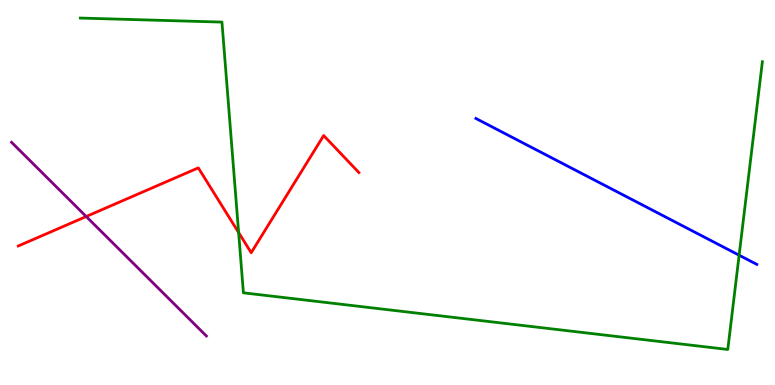[{'lines': ['blue', 'red'], 'intersections': []}, {'lines': ['green', 'red'], 'intersections': [{'x': 3.08, 'y': 3.96}]}, {'lines': ['purple', 'red'], 'intersections': [{'x': 1.11, 'y': 4.38}]}, {'lines': ['blue', 'green'], 'intersections': [{'x': 9.54, 'y': 3.37}]}, {'lines': ['blue', 'purple'], 'intersections': []}, {'lines': ['green', 'purple'], 'intersections': []}]